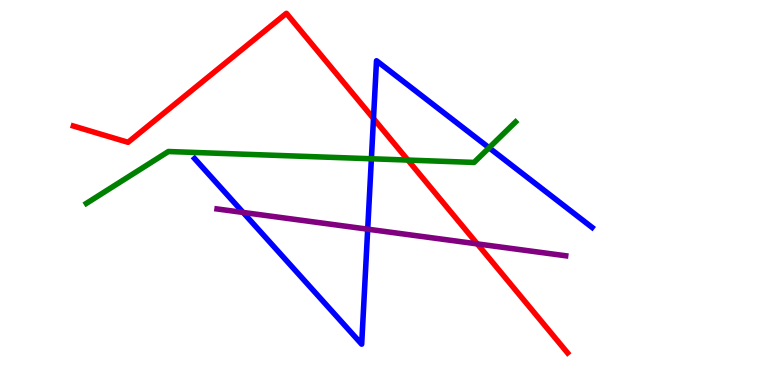[{'lines': ['blue', 'red'], 'intersections': [{'x': 4.82, 'y': 6.92}]}, {'lines': ['green', 'red'], 'intersections': [{'x': 5.26, 'y': 5.84}]}, {'lines': ['purple', 'red'], 'intersections': [{'x': 6.16, 'y': 3.67}]}, {'lines': ['blue', 'green'], 'intersections': [{'x': 4.79, 'y': 5.88}, {'x': 6.31, 'y': 6.16}]}, {'lines': ['blue', 'purple'], 'intersections': [{'x': 3.14, 'y': 4.48}, {'x': 4.74, 'y': 4.05}]}, {'lines': ['green', 'purple'], 'intersections': []}]